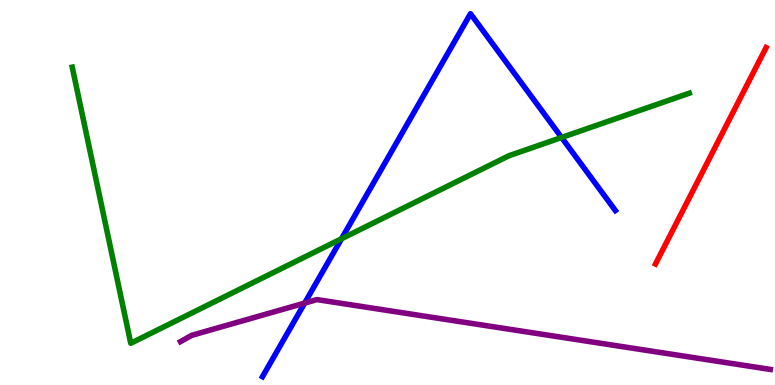[{'lines': ['blue', 'red'], 'intersections': []}, {'lines': ['green', 'red'], 'intersections': []}, {'lines': ['purple', 'red'], 'intersections': []}, {'lines': ['blue', 'green'], 'intersections': [{'x': 4.41, 'y': 3.8}, {'x': 7.25, 'y': 6.43}]}, {'lines': ['blue', 'purple'], 'intersections': [{'x': 3.93, 'y': 2.13}]}, {'lines': ['green', 'purple'], 'intersections': []}]